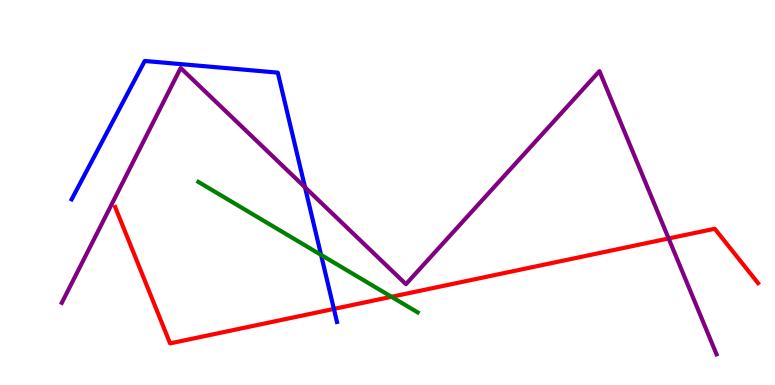[{'lines': ['blue', 'red'], 'intersections': [{'x': 4.31, 'y': 1.98}]}, {'lines': ['green', 'red'], 'intersections': [{'x': 5.05, 'y': 2.29}]}, {'lines': ['purple', 'red'], 'intersections': [{'x': 8.63, 'y': 3.81}]}, {'lines': ['blue', 'green'], 'intersections': [{'x': 4.14, 'y': 3.38}]}, {'lines': ['blue', 'purple'], 'intersections': [{'x': 3.94, 'y': 5.13}]}, {'lines': ['green', 'purple'], 'intersections': []}]